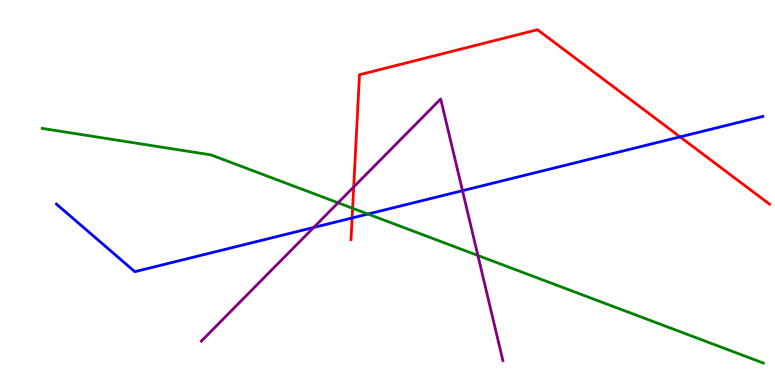[{'lines': ['blue', 'red'], 'intersections': [{'x': 4.54, 'y': 4.34}, {'x': 8.77, 'y': 6.44}]}, {'lines': ['green', 'red'], 'intersections': [{'x': 4.55, 'y': 4.59}]}, {'lines': ['purple', 'red'], 'intersections': [{'x': 4.56, 'y': 5.14}]}, {'lines': ['blue', 'green'], 'intersections': [{'x': 4.75, 'y': 4.44}]}, {'lines': ['blue', 'purple'], 'intersections': [{'x': 4.05, 'y': 4.09}, {'x': 5.97, 'y': 5.05}]}, {'lines': ['green', 'purple'], 'intersections': [{'x': 4.36, 'y': 4.73}, {'x': 6.17, 'y': 3.36}]}]